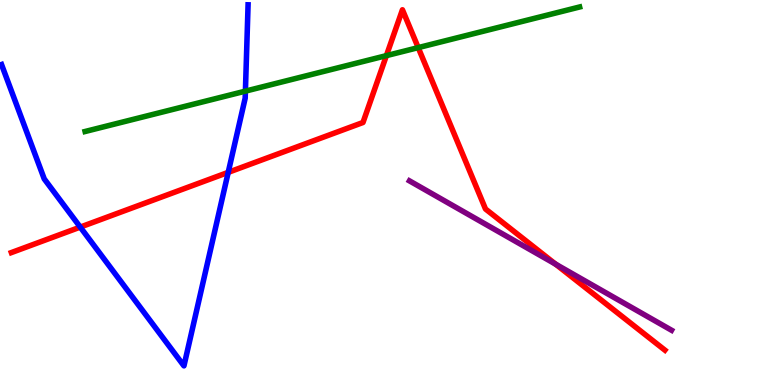[{'lines': ['blue', 'red'], 'intersections': [{'x': 1.04, 'y': 4.1}, {'x': 2.94, 'y': 5.52}]}, {'lines': ['green', 'red'], 'intersections': [{'x': 4.99, 'y': 8.55}, {'x': 5.4, 'y': 8.76}]}, {'lines': ['purple', 'red'], 'intersections': [{'x': 7.17, 'y': 3.14}]}, {'lines': ['blue', 'green'], 'intersections': [{'x': 3.17, 'y': 7.63}]}, {'lines': ['blue', 'purple'], 'intersections': []}, {'lines': ['green', 'purple'], 'intersections': []}]